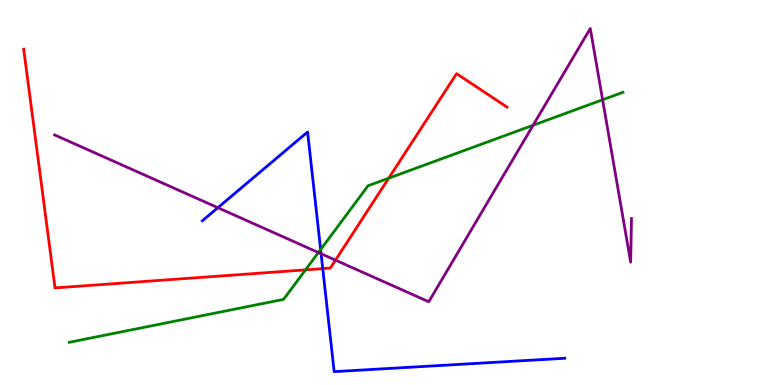[{'lines': ['blue', 'red'], 'intersections': [{'x': 4.16, 'y': 3.02}]}, {'lines': ['green', 'red'], 'intersections': [{'x': 3.94, 'y': 2.99}, {'x': 5.02, 'y': 5.37}]}, {'lines': ['purple', 'red'], 'intersections': [{'x': 4.33, 'y': 3.24}]}, {'lines': ['blue', 'green'], 'intersections': [{'x': 4.14, 'y': 3.52}]}, {'lines': ['blue', 'purple'], 'intersections': [{'x': 2.81, 'y': 4.61}, {'x': 4.14, 'y': 3.41}]}, {'lines': ['green', 'purple'], 'intersections': [{'x': 4.11, 'y': 3.44}, {'x': 6.88, 'y': 6.75}, {'x': 7.78, 'y': 7.41}]}]